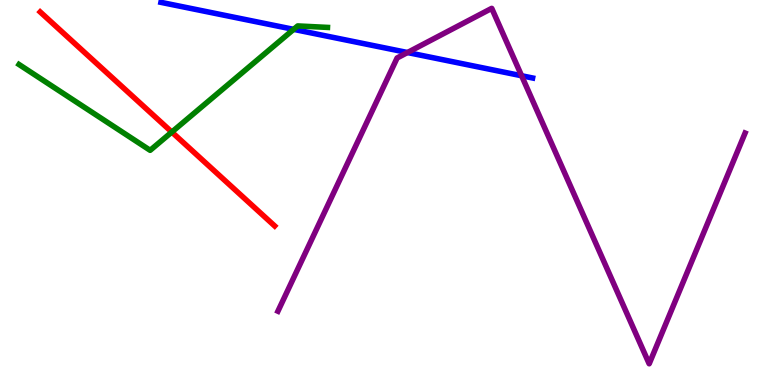[{'lines': ['blue', 'red'], 'intersections': []}, {'lines': ['green', 'red'], 'intersections': [{'x': 2.22, 'y': 6.57}]}, {'lines': ['purple', 'red'], 'intersections': []}, {'lines': ['blue', 'green'], 'intersections': [{'x': 3.79, 'y': 9.24}]}, {'lines': ['blue', 'purple'], 'intersections': [{'x': 5.26, 'y': 8.64}, {'x': 6.73, 'y': 8.03}]}, {'lines': ['green', 'purple'], 'intersections': []}]